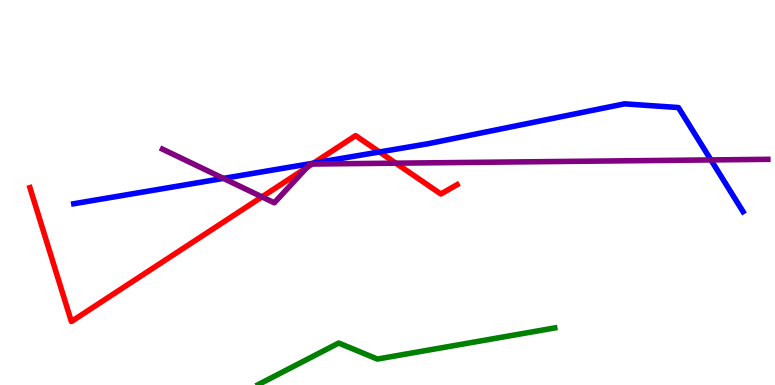[{'lines': ['blue', 'red'], 'intersections': [{'x': 4.05, 'y': 5.76}, {'x': 4.9, 'y': 6.05}]}, {'lines': ['green', 'red'], 'intersections': []}, {'lines': ['purple', 'red'], 'intersections': [{'x': 3.38, 'y': 4.89}, {'x': 3.96, 'y': 5.65}, {'x': 4.03, 'y': 5.74}, {'x': 5.11, 'y': 5.76}]}, {'lines': ['blue', 'green'], 'intersections': []}, {'lines': ['blue', 'purple'], 'intersections': [{'x': 2.88, 'y': 5.37}, {'x': 9.17, 'y': 5.85}]}, {'lines': ['green', 'purple'], 'intersections': []}]